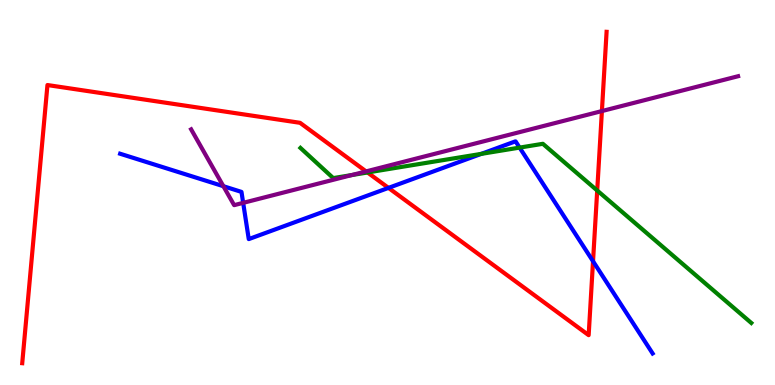[{'lines': ['blue', 'red'], 'intersections': [{'x': 5.01, 'y': 5.12}, {'x': 7.65, 'y': 3.21}]}, {'lines': ['green', 'red'], 'intersections': [{'x': 4.74, 'y': 5.52}, {'x': 7.71, 'y': 5.05}]}, {'lines': ['purple', 'red'], 'intersections': [{'x': 4.72, 'y': 5.55}, {'x': 7.77, 'y': 7.12}]}, {'lines': ['blue', 'green'], 'intersections': [{'x': 6.21, 'y': 6.0}, {'x': 6.7, 'y': 6.17}]}, {'lines': ['blue', 'purple'], 'intersections': [{'x': 2.88, 'y': 5.16}, {'x': 3.14, 'y': 4.73}]}, {'lines': ['green', 'purple'], 'intersections': [{'x': 4.54, 'y': 5.45}]}]